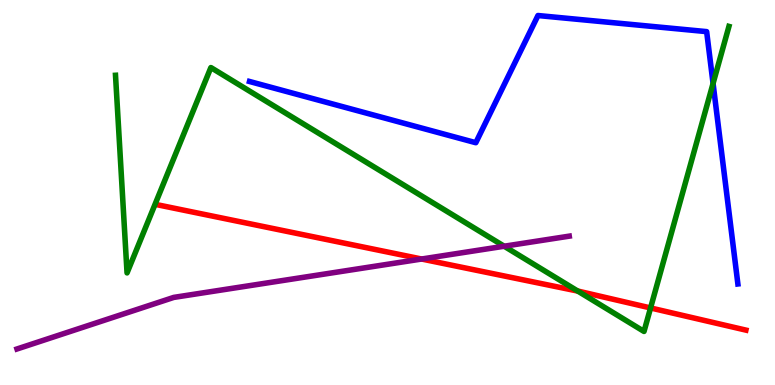[{'lines': ['blue', 'red'], 'intersections': []}, {'lines': ['green', 'red'], 'intersections': [{'x': 7.46, 'y': 2.44}, {'x': 8.39, 'y': 2.0}]}, {'lines': ['purple', 'red'], 'intersections': [{'x': 5.44, 'y': 3.27}]}, {'lines': ['blue', 'green'], 'intersections': [{'x': 9.2, 'y': 7.83}]}, {'lines': ['blue', 'purple'], 'intersections': []}, {'lines': ['green', 'purple'], 'intersections': [{'x': 6.51, 'y': 3.6}]}]